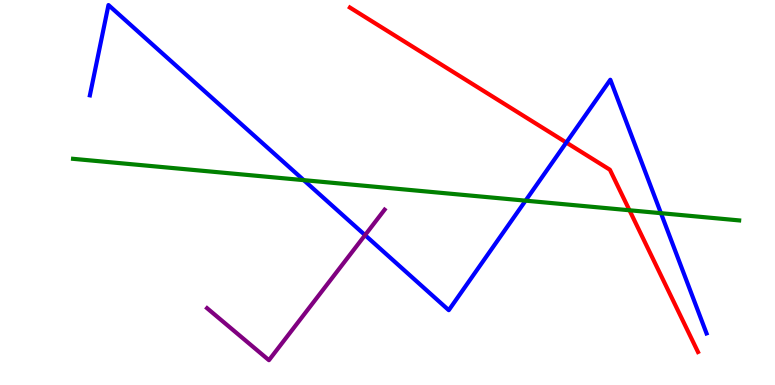[{'lines': ['blue', 'red'], 'intersections': [{'x': 7.31, 'y': 6.3}]}, {'lines': ['green', 'red'], 'intersections': [{'x': 8.12, 'y': 4.54}]}, {'lines': ['purple', 'red'], 'intersections': []}, {'lines': ['blue', 'green'], 'intersections': [{'x': 3.92, 'y': 5.32}, {'x': 6.78, 'y': 4.79}, {'x': 8.53, 'y': 4.46}]}, {'lines': ['blue', 'purple'], 'intersections': [{'x': 4.71, 'y': 3.89}]}, {'lines': ['green', 'purple'], 'intersections': []}]